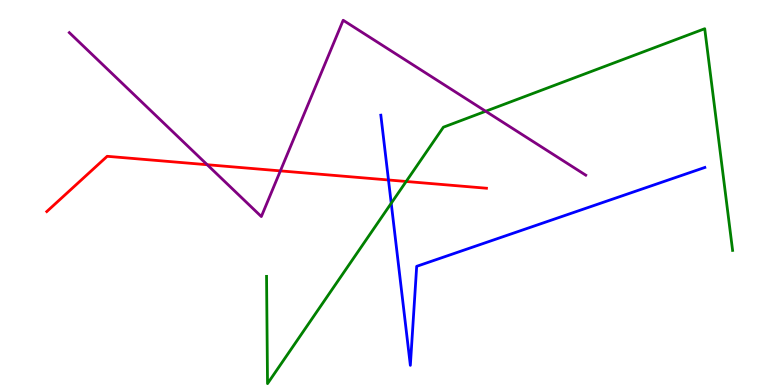[{'lines': ['blue', 'red'], 'intersections': [{'x': 5.01, 'y': 5.33}]}, {'lines': ['green', 'red'], 'intersections': [{'x': 5.24, 'y': 5.29}]}, {'lines': ['purple', 'red'], 'intersections': [{'x': 2.67, 'y': 5.72}, {'x': 3.62, 'y': 5.56}]}, {'lines': ['blue', 'green'], 'intersections': [{'x': 5.05, 'y': 4.72}]}, {'lines': ['blue', 'purple'], 'intersections': []}, {'lines': ['green', 'purple'], 'intersections': [{'x': 6.27, 'y': 7.11}]}]